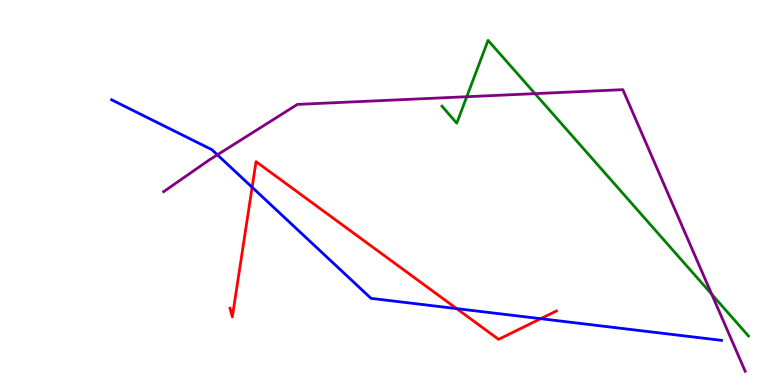[{'lines': ['blue', 'red'], 'intersections': [{'x': 3.25, 'y': 5.14}, {'x': 5.89, 'y': 1.98}, {'x': 6.98, 'y': 1.72}]}, {'lines': ['green', 'red'], 'intersections': []}, {'lines': ['purple', 'red'], 'intersections': []}, {'lines': ['blue', 'green'], 'intersections': []}, {'lines': ['blue', 'purple'], 'intersections': [{'x': 2.8, 'y': 5.98}]}, {'lines': ['green', 'purple'], 'intersections': [{'x': 6.02, 'y': 7.49}, {'x': 6.9, 'y': 7.57}, {'x': 9.18, 'y': 2.36}]}]